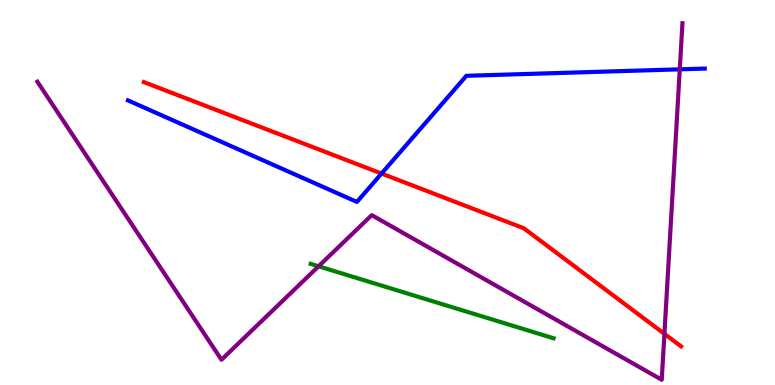[{'lines': ['blue', 'red'], 'intersections': [{'x': 4.92, 'y': 5.49}]}, {'lines': ['green', 'red'], 'intersections': []}, {'lines': ['purple', 'red'], 'intersections': [{'x': 8.57, 'y': 1.33}]}, {'lines': ['blue', 'green'], 'intersections': []}, {'lines': ['blue', 'purple'], 'intersections': [{'x': 8.77, 'y': 8.2}]}, {'lines': ['green', 'purple'], 'intersections': [{'x': 4.11, 'y': 3.08}]}]